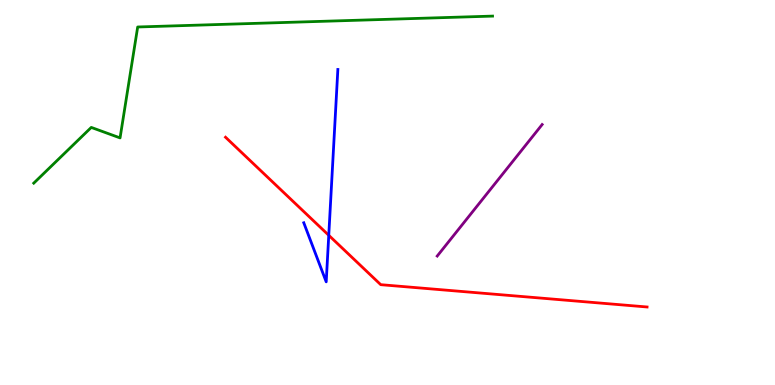[{'lines': ['blue', 'red'], 'intersections': [{'x': 4.24, 'y': 3.89}]}, {'lines': ['green', 'red'], 'intersections': []}, {'lines': ['purple', 'red'], 'intersections': []}, {'lines': ['blue', 'green'], 'intersections': []}, {'lines': ['blue', 'purple'], 'intersections': []}, {'lines': ['green', 'purple'], 'intersections': []}]